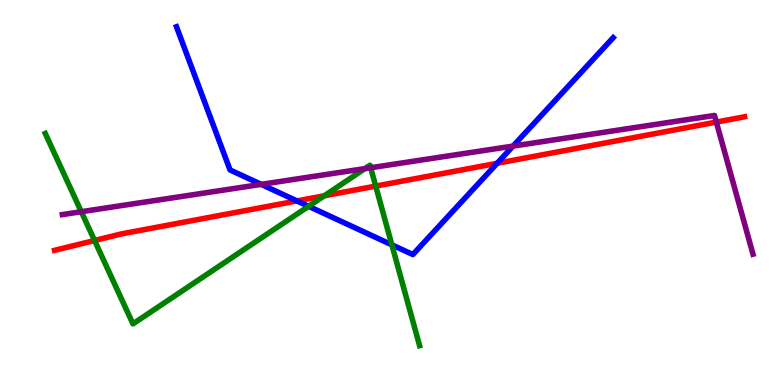[{'lines': ['blue', 'red'], 'intersections': [{'x': 3.83, 'y': 4.78}, {'x': 6.41, 'y': 5.76}]}, {'lines': ['green', 'red'], 'intersections': [{'x': 1.22, 'y': 3.75}, {'x': 4.18, 'y': 4.92}, {'x': 4.85, 'y': 5.17}]}, {'lines': ['purple', 'red'], 'intersections': [{'x': 9.24, 'y': 6.83}]}, {'lines': ['blue', 'green'], 'intersections': [{'x': 3.98, 'y': 4.64}, {'x': 5.06, 'y': 3.64}]}, {'lines': ['blue', 'purple'], 'intersections': [{'x': 3.37, 'y': 5.21}, {'x': 6.62, 'y': 6.21}]}, {'lines': ['green', 'purple'], 'intersections': [{'x': 1.05, 'y': 4.5}, {'x': 4.71, 'y': 5.62}, {'x': 4.78, 'y': 5.64}]}]